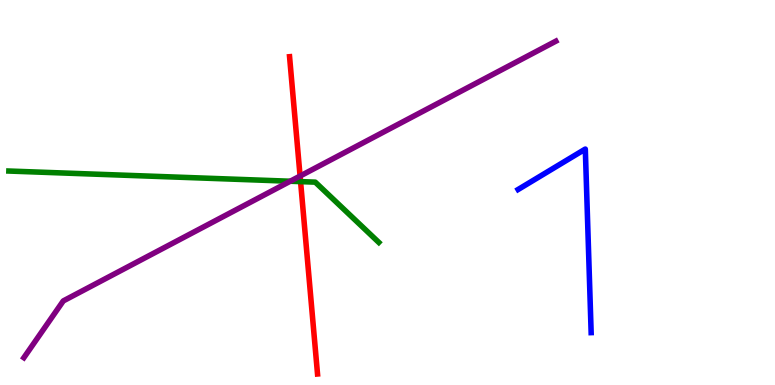[{'lines': ['blue', 'red'], 'intersections': []}, {'lines': ['green', 'red'], 'intersections': [{'x': 3.88, 'y': 5.28}]}, {'lines': ['purple', 'red'], 'intersections': [{'x': 3.87, 'y': 5.43}]}, {'lines': ['blue', 'green'], 'intersections': []}, {'lines': ['blue', 'purple'], 'intersections': []}, {'lines': ['green', 'purple'], 'intersections': [{'x': 3.75, 'y': 5.29}]}]